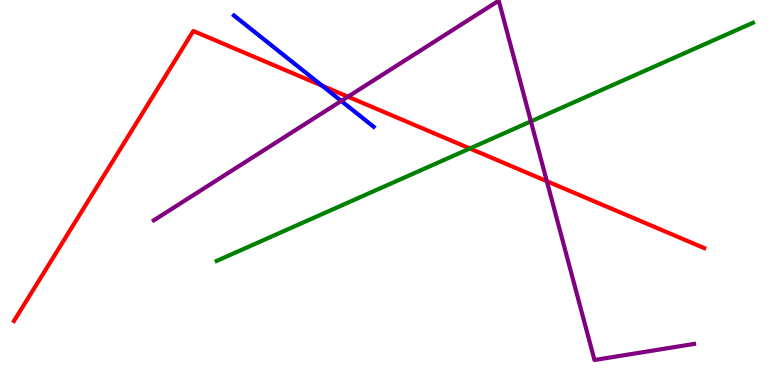[{'lines': ['blue', 'red'], 'intersections': [{'x': 4.16, 'y': 7.77}]}, {'lines': ['green', 'red'], 'intersections': [{'x': 6.06, 'y': 6.14}]}, {'lines': ['purple', 'red'], 'intersections': [{'x': 4.49, 'y': 7.49}, {'x': 7.06, 'y': 5.29}]}, {'lines': ['blue', 'green'], 'intersections': []}, {'lines': ['blue', 'purple'], 'intersections': [{'x': 4.4, 'y': 7.38}]}, {'lines': ['green', 'purple'], 'intersections': [{'x': 6.85, 'y': 6.85}]}]